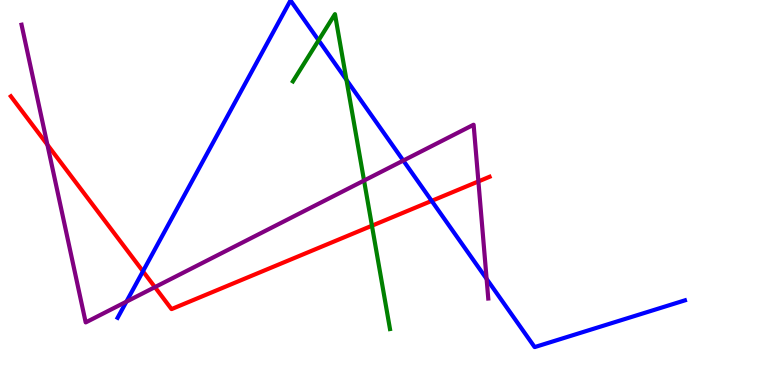[{'lines': ['blue', 'red'], 'intersections': [{'x': 1.84, 'y': 2.95}, {'x': 5.57, 'y': 4.78}]}, {'lines': ['green', 'red'], 'intersections': [{'x': 4.8, 'y': 4.14}]}, {'lines': ['purple', 'red'], 'intersections': [{'x': 0.612, 'y': 6.24}, {'x': 2.0, 'y': 2.54}, {'x': 6.17, 'y': 5.29}]}, {'lines': ['blue', 'green'], 'intersections': [{'x': 4.11, 'y': 8.95}, {'x': 4.47, 'y': 7.93}]}, {'lines': ['blue', 'purple'], 'intersections': [{'x': 1.63, 'y': 2.16}, {'x': 5.2, 'y': 5.83}, {'x': 6.28, 'y': 2.76}]}, {'lines': ['green', 'purple'], 'intersections': [{'x': 4.7, 'y': 5.31}]}]